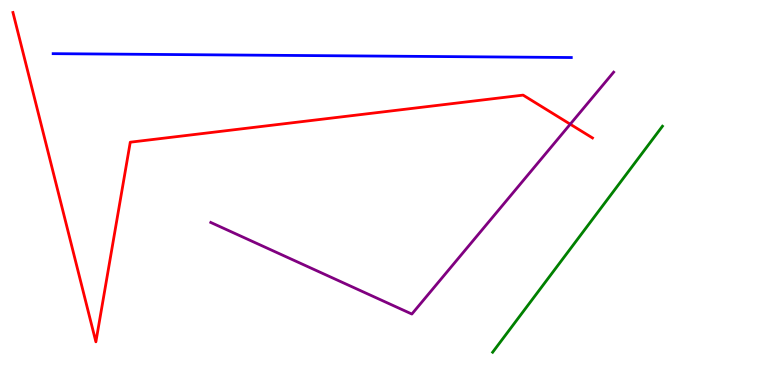[{'lines': ['blue', 'red'], 'intersections': []}, {'lines': ['green', 'red'], 'intersections': []}, {'lines': ['purple', 'red'], 'intersections': [{'x': 7.36, 'y': 6.77}]}, {'lines': ['blue', 'green'], 'intersections': []}, {'lines': ['blue', 'purple'], 'intersections': []}, {'lines': ['green', 'purple'], 'intersections': []}]